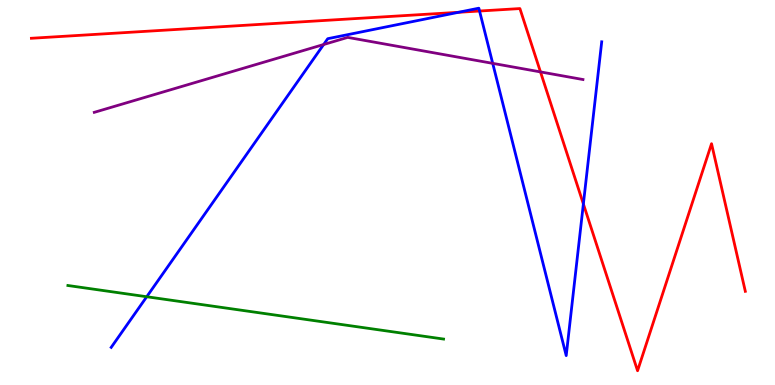[{'lines': ['blue', 'red'], 'intersections': [{'x': 5.92, 'y': 9.68}, {'x': 6.19, 'y': 9.71}, {'x': 7.53, 'y': 4.7}]}, {'lines': ['green', 'red'], 'intersections': []}, {'lines': ['purple', 'red'], 'intersections': [{'x': 6.97, 'y': 8.13}]}, {'lines': ['blue', 'green'], 'intersections': [{'x': 1.89, 'y': 2.29}]}, {'lines': ['blue', 'purple'], 'intersections': [{'x': 4.18, 'y': 8.84}, {'x': 6.36, 'y': 8.35}]}, {'lines': ['green', 'purple'], 'intersections': []}]